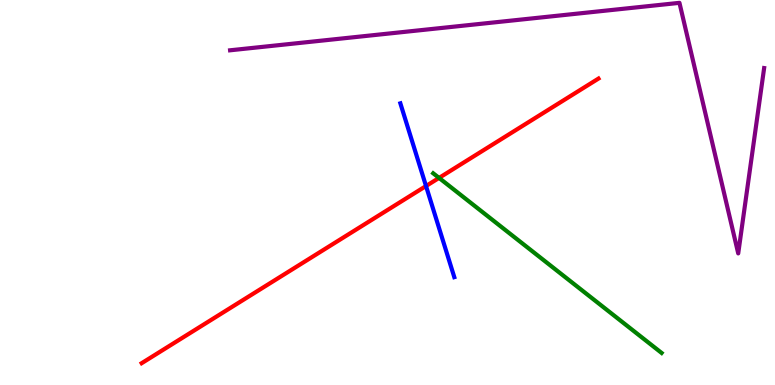[{'lines': ['blue', 'red'], 'intersections': [{'x': 5.5, 'y': 5.17}]}, {'lines': ['green', 'red'], 'intersections': [{'x': 5.67, 'y': 5.38}]}, {'lines': ['purple', 'red'], 'intersections': []}, {'lines': ['blue', 'green'], 'intersections': []}, {'lines': ['blue', 'purple'], 'intersections': []}, {'lines': ['green', 'purple'], 'intersections': []}]